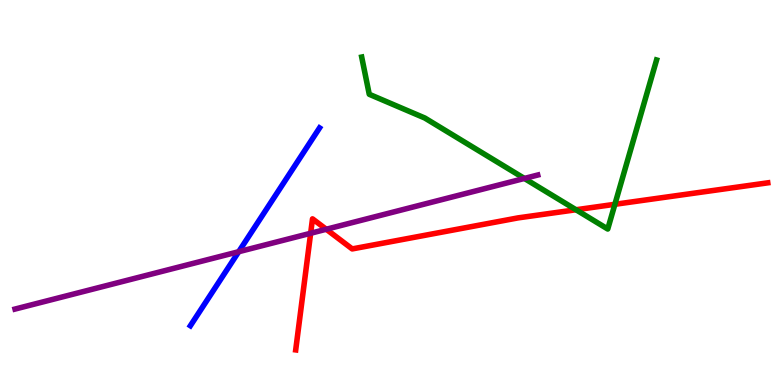[{'lines': ['blue', 'red'], 'intersections': []}, {'lines': ['green', 'red'], 'intersections': [{'x': 7.43, 'y': 4.55}, {'x': 7.93, 'y': 4.69}]}, {'lines': ['purple', 'red'], 'intersections': [{'x': 4.01, 'y': 3.94}, {'x': 4.21, 'y': 4.05}]}, {'lines': ['blue', 'green'], 'intersections': []}, {'lines': ['blue', 'purple'], 'intersections': [{'x': 3.08, 'y': 3.46}]}, {'lines': ['green', 'purple'], 'intersections': [{'x': 6.77, 'y': 5.36}]}]